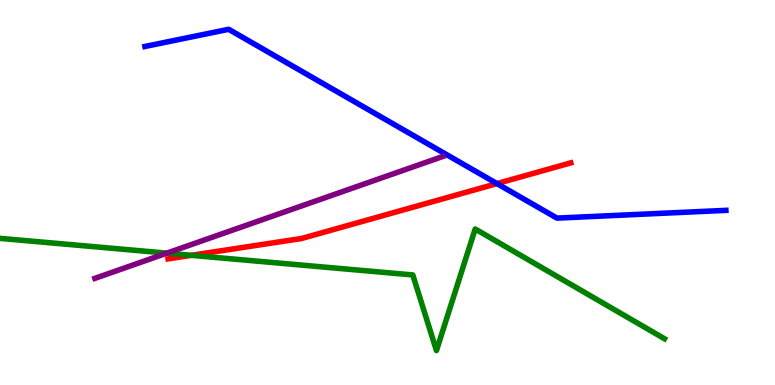[{'lines': ['blue', 'red'], 'intersections': [{'x': 6.41, 'y': 5.23}]}, {'lines': ['green', 'red'], 'intersections': [{'x': 2.47, 'y': 3.37}]}, {'lines': ['purple', 'red'], 'intersections': []}, {'lines': ['blue', 'green'], 'intersections': []}, {'lines': ['blue', 'purple'], 'intersections': []}, {'lines': ['green', 'purple'], 'intersections': [{'x': 2.15, 'y': 3.42}]}]